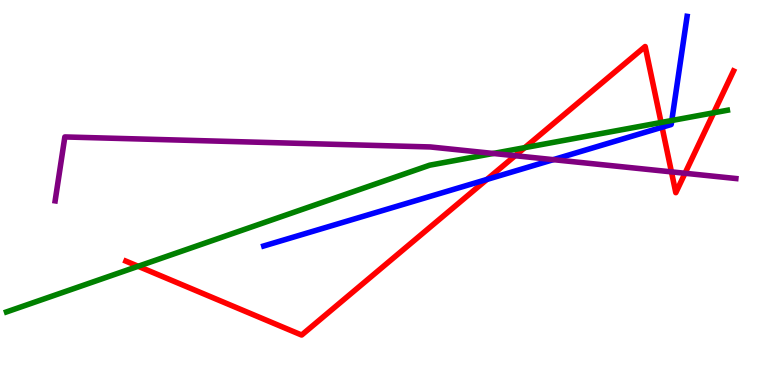[{'lines': ['blue', 'red'], 'intersections': [{'x': 6.28, 'y': 5.34}, {'x': 8.54, 'y': 6.7}]}, {'lines': ['green', 'red'], 'intersections': [{'x': 1.78, 'y': 3.08}, {'x': 6.77, 'y': 6.17}, {'x': 8.53, 'y': 6.82}, {'x': 9.21, 'y': 7.07}]}, {'lines': ['purple', 'red'], 'intersections': [{'x': 6.65, 'y': 5.96}, {'x': 8.66, 'y': 5.54}, {'x': 8.84, 'y': 5.5}]}, {'lines': ['blue', 'green'], 'intersections': [{'x': 8.67, 'y': 6.87}]}, {'lines': ['blue', 'purple'], 'intersections': [{'x': 7.14, 'y': 5.85}]}, {'lines': ['green', 'purple'], 'intersections': [{'x': 6.36, 'y': 6.01}]}]